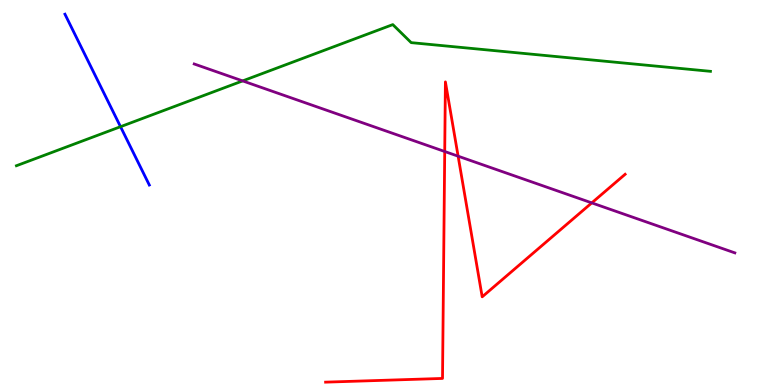[{'lines': ['blue', 'red'], 'intersections': []}, {'lines': ['green', 'red'], 'intersections': []}, {'lines': ['purple', 'red'], 'intersections': [{'x': 5.74, 'y': 6.06}, {'x': 5.91, 'y': 5.94}, {'x': 7.64, 'y': 4.73}]}, {'lines': ['blue', 'green'], 'intersections': [{'x': 1.56, 'y': 6.71}]}, {'lines': ['blue', 'purple'], 'intersections': []}, {'lines': ['green', 'purple'], 'intersections': [{'x': 3.13, 'y': 7.9}]}]